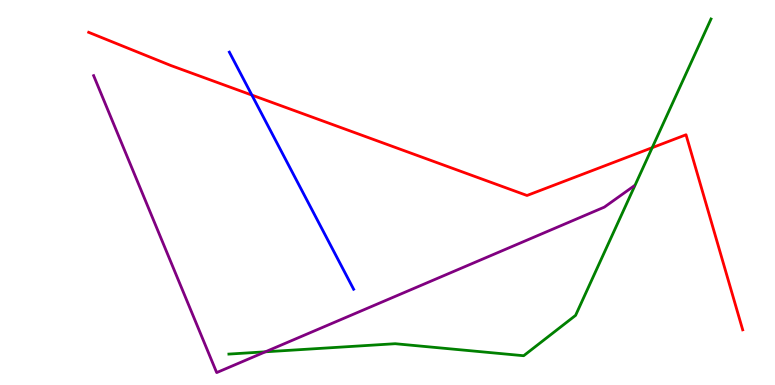[{'lines': ['blue', 'red'], 'intersections': [{'x': 3.25, 'y': 7.53}]}, {'lines': ['green', 'red'], 'intersections': [{'x': 8.42, 'y': 6.16}]}, {'lines': ['purple', 'red'], 'intersections': []}, {'lines': ['blue', 'green'], 'intersections': []}, {'lines': ['blue', 'purple'], 'intersections': []}, {'lines': ['green', 'purple'], 'intersections': [{'x': 3.42, 'y': 0.862}]}]